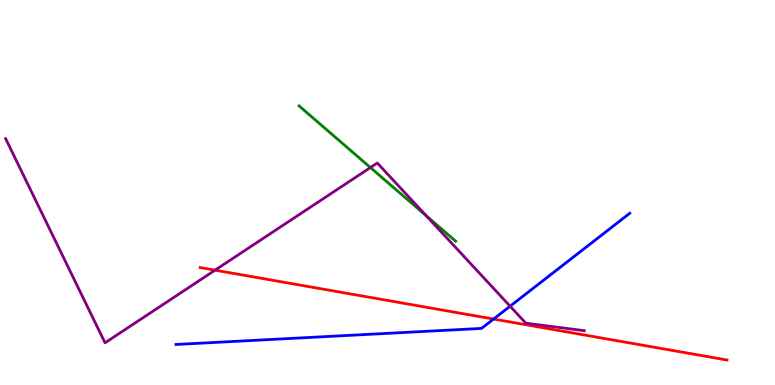[{'lines': ['blue', 'red'], 'intersections': [{'x': 6.37, 'y': 1.71}]}, {'lines': ['green', 'red'], 'intersections': []}, {'lines': ['purple', 'red'], 'intersections': [{'x': 2.77, 'y': 2.98}]}, {'lines': ['blue', 'green'], 'intersections': []}, {'lines': ['blue', 'purple'], 'intersections': [{'x': 6.58, 'y': 2.05}]}, {'lines': ['green', 'purple'], 'intersections': [{'x': 4.78, 'y': 5.65}, {'x': 5.5, 'y': 4.4}]}]